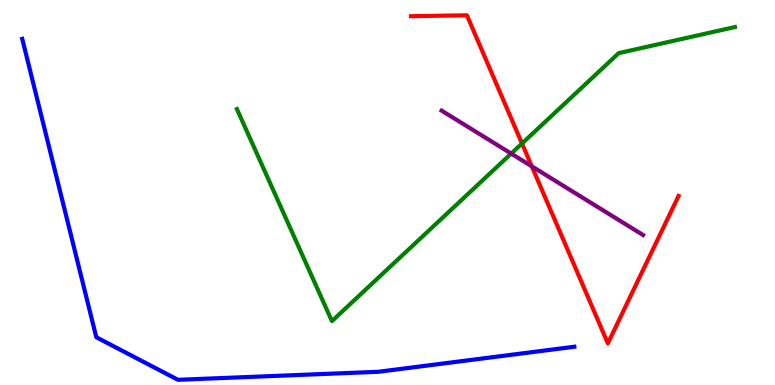[{'lines': ['blue', 'red'], 'intersections': []}, {'lines': ['green', 'red'], 'intersections': [{'x': 6.74, 'y': 6.27}]}, {'lines': ['purple', 'red'], 'intersections': [{'x': 6.86, 'y': 5.68}]}, {'lines': ['blue', 'green'], 'intersections': []}, {'lines': ['blue', 'purple'], 'intersections': []}, {'lines': ['green', 'purple'], 'intersections': [{'x': 6.6, 'y': 6.01}]}]